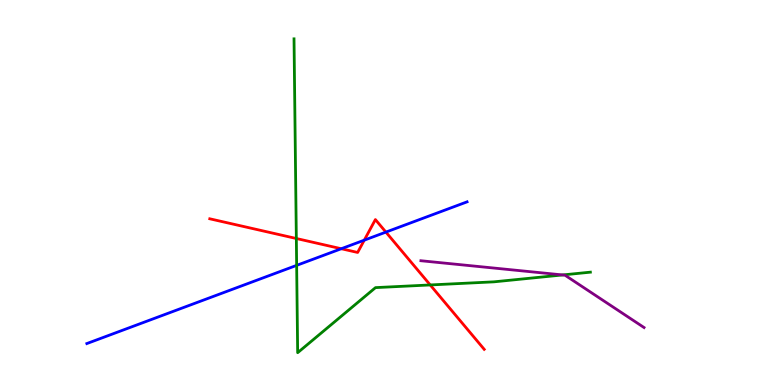[{'lines': ['blue', 'red'], 'intersections': [{'x': 4.4, 'y': 3.54}, {'x': 4.7, 'y': 3.76}, {'x': 4.98, 'y': 3.97}]}, {'lines': ['green', 'red'], 'intersections': [{'x': 3.82, 'y': 3.81}, {'x': 5.55, 'y': 2.6}]}, {'lines': ['purple', 'red'], 'intersections': []}, {'lines': ['blue', 'green'], 'intersections': [{'x': 3.83, 'y': 3.11}]}, {'lines': ['blue', 'purple'], 'intersections': []}, {'lines': ['green', 'purple'], 'intersections': [{'x': 7.26, 'y': 2.86}]}]